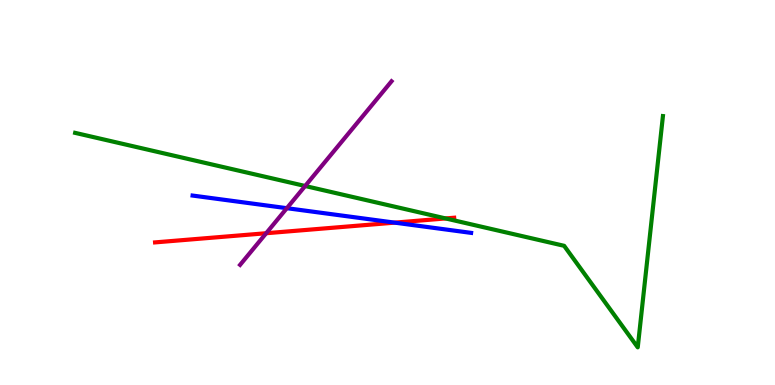[{'lines': ['blue', 'red'], 'intersections': [{'x': 5.09, 'y': 4.22}]}, {'lines': ['green', 'red'], 'intersections': [{'x': 5.75, 'y': 4.33}]}, {'lines': ['purple', 'red'], 'intersections': [{'x': 3.43, 'y': 3.94}]}, {'lines': ['blue', 'green'], 'intersections': []}, {'lines': ['blue', 'purple'], 'intersections': [{'x': 3.7, 'y': 4.59}]}, {'lines': ['green', 'purple'], 'intersections': [{'x': 3.94, 'y': 5.17}]}]